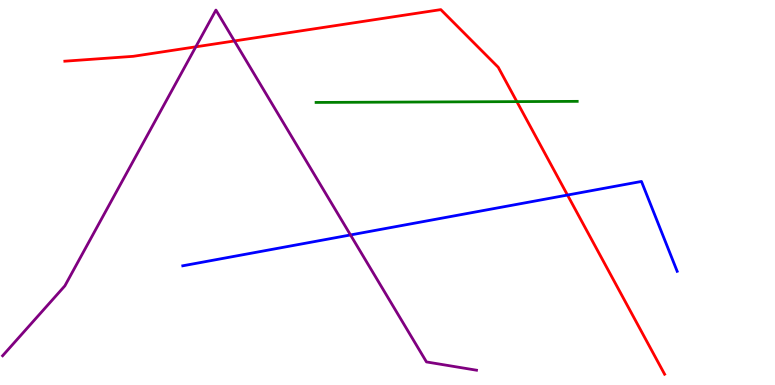[{'lines': ['blue', 'red'], 'intersections': [{'x': 7.32, 'y': 4.93}]}, {'lines': ['green', 'red'], 'intersections': [{'x': 6.67, 'y': 7.36}]}, {'lines': ['purple', 'red'], 'intersections': [{'x': 2.53, 'y': 8.78}, {'x': 3.02, 'y': 8.94}]}, {'lines': ['blue', 'green'], 'intersections': []}, {'lines': ['blue', 'purple'], 'intersections': [{'x': 4.52, 'y': 3.9}]}, {'lines': ['green', 'purple'], 'intersections': []}]